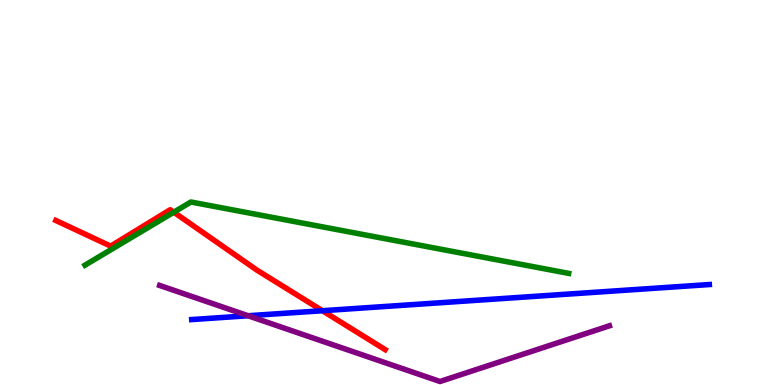[{'lines': ['blue', 'red'], 'intersections': [{'x': 4.16, 'y': 1.93}]}, {'lines': ['green', 'red'], 'intersections': [{'x': 2.24, 'y': 4.49}]}, {'lines': ['purple', 'red'], 'intersections': []}, {'lines': ['blue', 'green'], 'intersections': []}, {'lines': ['blue', 'purple'], 'intersections': [{'x': 3.2, 'y': 1.8}]}, {'lines': ['green', 'purple'], 'intersections': []}]